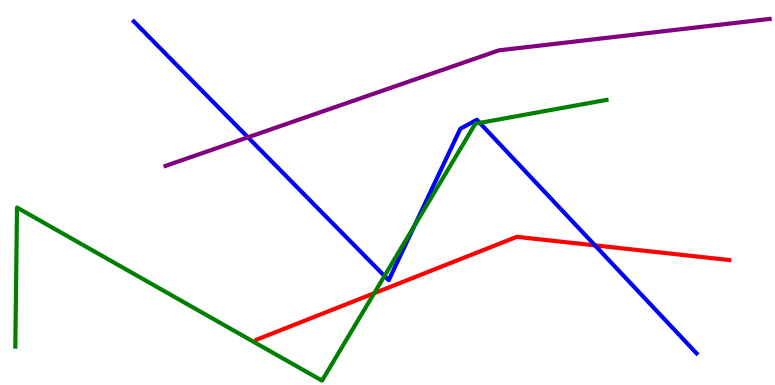[{'lines': ['blue', 'red'], 'intersections': [{'x': 7.68, 'y': 3.63}]}, {'lines': ['green', 'red'], 'intersections': [{'x': 4.83, 'y': 2.38}]}, {'lines': ['purple', 'red'], 'intersections': []}, {'lines': ['blue', 'green'], 'intersections': [{'x': 4.96, 'y': 2.83}, {'x': 5.35, 'y': 4.14}, {'x': 6.19, 'y': 6.81}]}, {'lines': ['blue', 'purple'], 'intersections': [{'x': 3.2, 'y': 6.43}]}, {'lines': ['green', 'purple'], 'intersections': []}]